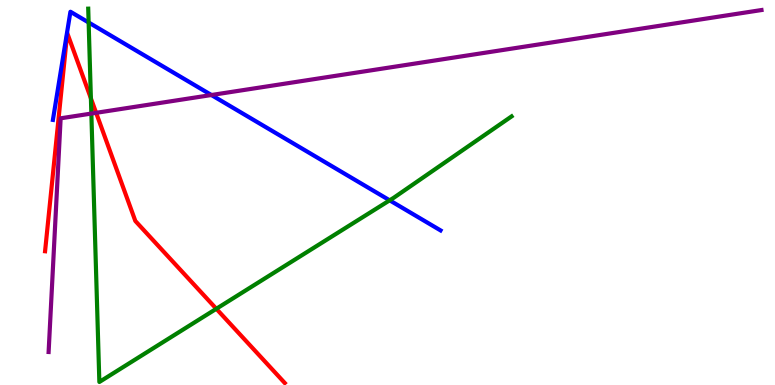[{'lines': ['blue', 'red'], 'intersections': []}, {'lines': ['green', 'red'], 'intersections': [{'x': 1.17, 'y': 7.45}, {'x': 2.79, 'y': 1.98}]}, {'lines': ['purple', 'red'], 'intersections': [{'x': 1.24, 'y': 7.07}]}, {'lines': ['blue', 'green'], 'intersections': [{'x': 1.14, 'y': 9.42}, {'x': 5.03, 'y': 4.8}]}, {'lines': ['blue', 'purple'], 'intersections': [{'x': 2.73, 'y': 7.53}]}, {'lines': ['green', 'purple'], 'intersections': [{'x': 1.18, 'y': 7.05}]}]